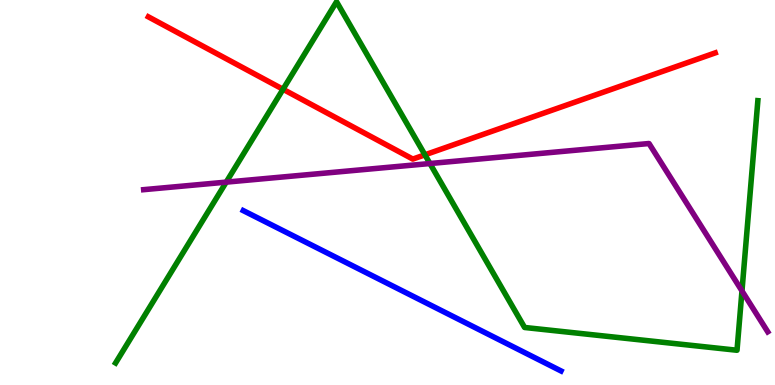[{'lines': ['blue', 'red'], 'intersections': []}, {'lines': ['green', 'red'], 'intersections': [{'x': 3.65, 'y': 7.68}, {'x': 5.48, 'y': 5.98}]}, {'lines': ['purple', 'red'], 'intersections': []}, {'lines': ['blue', 'green'], 'intersections': []}, {'lines': ['blue', 'purple'], 'intersections': []}, {'lines': ['green', 'purple'], 'intersections': [{'x': 2.92, 'y': 5.27}, {'x': 5.55, 'y': 5.75}, {'x': 9.57, 'y': 2.44}]}]